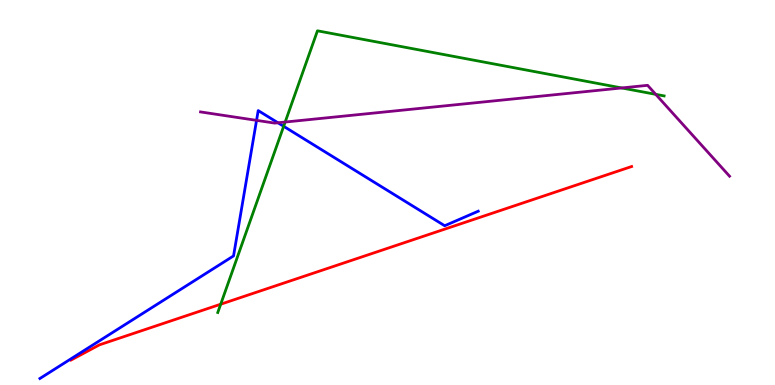[{'lines': ['blue', 'red'], 'intersections': []}, {'lines': ['green', 'red'], 'intersections': [{'x': 2.85, 'y': 2.1}]}, {'lines': ['purple', 'red'], 'intersections': []}, {'lines': ['blue', 'green'], 'intersections': [{'x': 3.66, 'y': 6.72}]}, {'lines': ['blue', 'purple'], 'intersections': [{'x': 3.31, 'y': 6.87}, {'x': 3.59, 'y': 6.81}]}, {'lines': ['green', 'purple'], 'intersections': [{'x': 3.68, 'y': 6.83}, {'x': 8.02, 'y': 7.72}, {'x': 8.46, 'y': 7.55}]}]